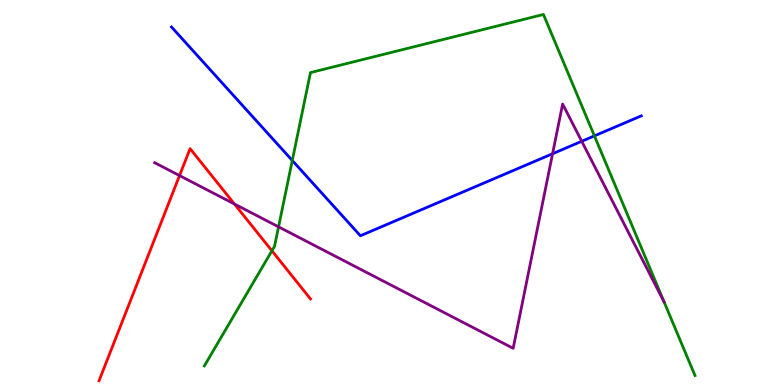[{'lines': ['blue', 'red'], 'intersections': []}, {'lines': ['green', 'red'], 'intersections': [{'x': 3.51, 'y': 3.49}]}, {'lines': ['purple', 'red'], 'intersections': [{'x': 2.32, 'y': 5.44}, {'x': 3.03, 'y': 4.7}]}, {'lines': ['blue', 'green'], 'intersections': [{'x': 3.77, 'y': 5.83}, {'x': 7.67, 'y': 6.47}]}, {'lines': ['blue', 'purple'], 'intersections': [{'x': 7.13, 'y': 6.01}, {'x': 7.51, 'y': 6.33}]}, {'lines': ['green', 'purple'], 'intersections': [{'x': 3.59, 'y': 4.11}]}]